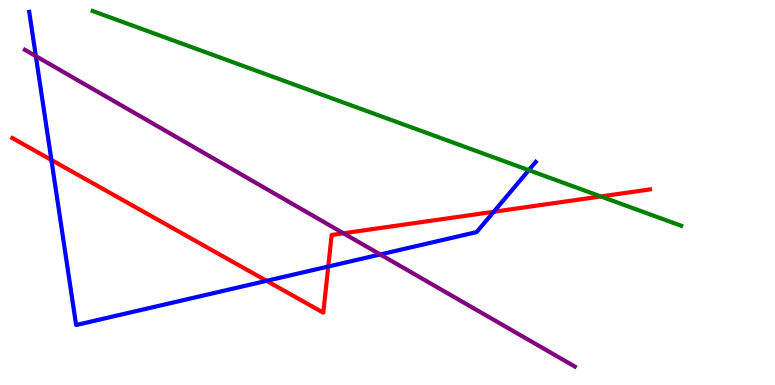[{'lines': ['blue', 'red'], 'intersections': [{'x': 0.663, 'y': 5.84}, {'x': 3.44, 'y': 2.71}, {'x': 4.24, 'y': 3.08}, {'x': 6.37, 'y': 4.5}]}, {'lines': ['green', 'red'], 'intersections': [{'x': 7.75, 'y': 4.9}]}, {'lines': ['purple', 'red'], 'intersections': [{'x': 4.43, 'y': 3.94}]}, {'lines': ['blue', 'green'], 'intersections': [{'x': 6.82, 'y': 5.58}]}, {'lines': ['blue', 'purple'], 'intersections': [{'x': 0.463, 'y': 8.54}, {'x': 4.91, 'y': 3.39}]}, {'lines': ['green', 'purple'], 'intersections': []}]